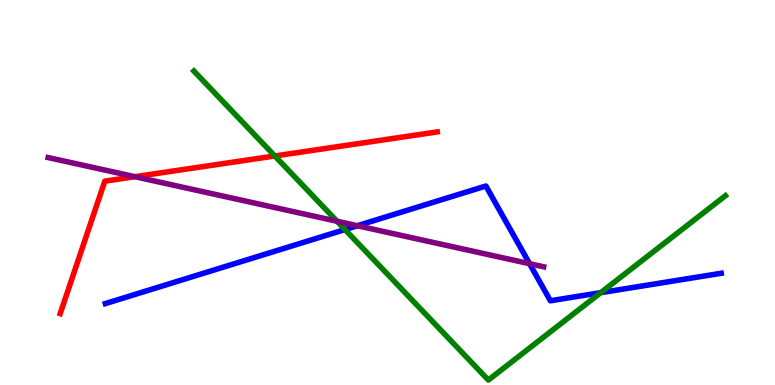[{'lines': ['blue', 'red'], 'intersections': []}, {'lines': ['green', 'red'], 'intersections': [{'x': 3.55, 'y': 5.95}]}, {'lines': ['purple', 'red'], 'intersections': [{'x': 1.74, 'y': 5.41}]}, {'lines': ['blue', 'green'], 'intersections': [{'x': 4.45, 'y': 4.04}, {'x': 7.75, 'y': 2.4}]}, {'lines': ['blue', 'purple'], 'intersections': [{'x': 4.61, 'y': 4.14}, {'x': 6.83, 'y': 3.15}]}, {'lines': ['green', 'purple'], 'intersections': [{'x': 4.35, 'y': 4.25}]}]